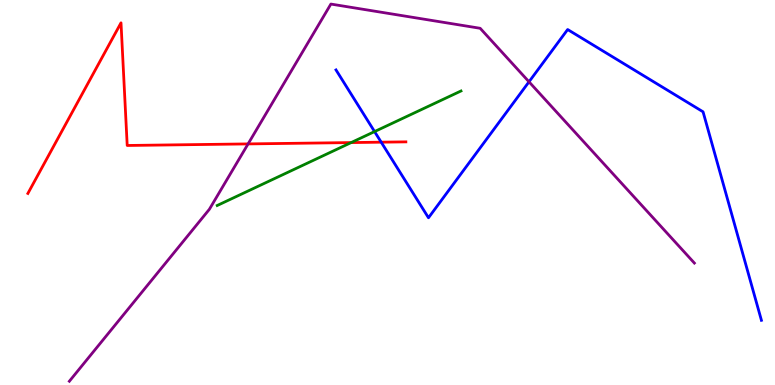[{'lines': ['blue', 'red'], 'intersections': [{'x': 4.92, 'y': 6.31}]}, {'lines': ['green', 'red'], 'intersections': [{'x': 4.53, 'y': 6.3}]}, {'lines': ['purple', 'red'], 'intersections': [{'x': 3.2, 'y': 6.26}]}, {'lines': ['blue', 'green'], 'intersections': [{'x': 4.83, 'y': 6.58}]}, {'lines': ['blue', 'purple'], 'intersections': [{'x': 6.83, 'y': 7.88}]}, {'lines': ['green', 'purple'], 'intersections': []}]